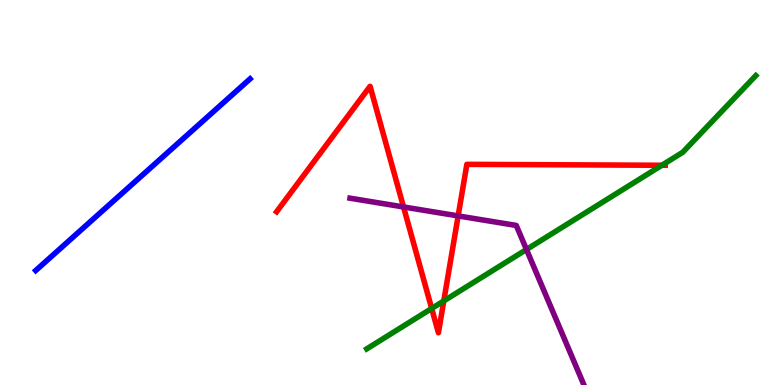[{'lines': ['blue', 'red'], 'intersections': []}, {'lines': ['green', 'red'], 'intersections': [{'x': 5.57, 'y': 1.99}, {'x': 5.73, 'y': 2.18}, {'x': 8.54, 'y': 5.71}]}, {'lines': ['purple', 'red'], 'intersections': [{'x': 5.21, 'y': 4.62}, {'x': 5.91, 'y': 4.39}]}, {'lines': ['blue', 'green'], 'intersections': []}, {'lines': ['blue', 'purple'], 'intersections': []}, {'lines': ['green', 'purple'], 'intersections': [{'x': 6.79, 'y': 3.52}]}]